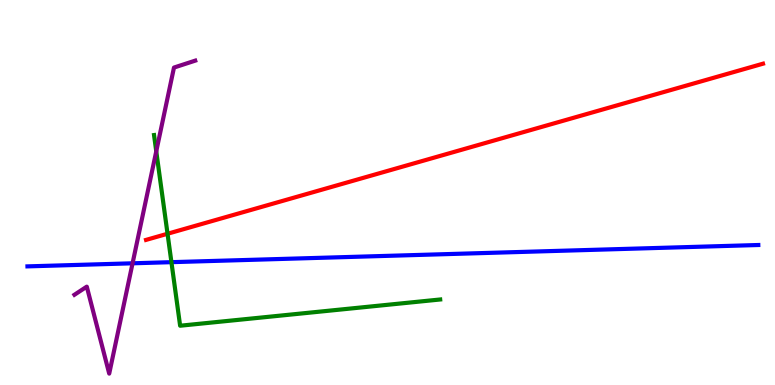[{'lines': ['blue', 'red'], 'intersections': []}, {'lines': ['green', 'red'], 'intersections': [{'x': 2.16, 'y': 3.93}]}, {'lines': ['purple', 'red'], 'intersections': []}, {'lines': ['blue', 'green'], 'intersections': [{'x': 2.21, 'y': 3.19}]}, {'lines': ['blue', 'purple'], 'intersections': [{'x': 1.71, 'y': 3.16}]}, {'lines': ['green', 'purple'], 'intersections': [{'x': 2.02, 'y': 6.07}]}]